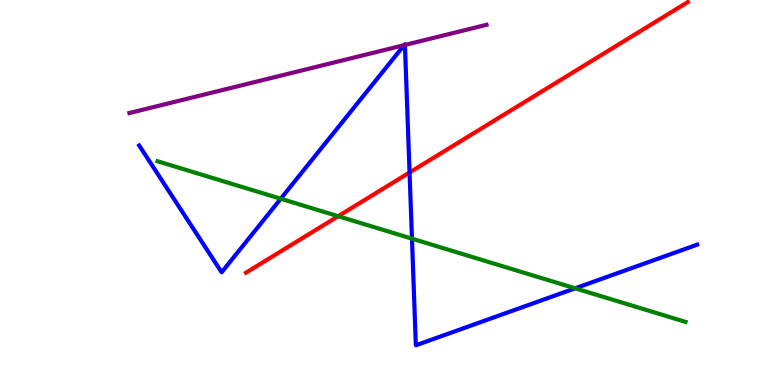[{'lines': ['blue', 'red'], 'intersections': [{'x': 5.28, 'y': 5.52}]}, {'lines': ['green', 'red'], 'intersections': [{'x': 4.36, 'y': 4.38}]}, {'lines': ['purple', 'red'], 'intersections': []}, {'lines': ['blue', 'green'], 'intersections': [{'x': 3.62, 'y': 4.84}, {'x': 5.32, 'y': 3.8}, {'x': 7.42, 'y': 2.51}]}, {'lines': ['blue', 'purple'], 'intersections': [{'x': 5.22, 'y': 8.83}, {'x': 5.23, 'y': 8.83}]}, {'lines': ['green', 'purple'], 'intersections': []}]